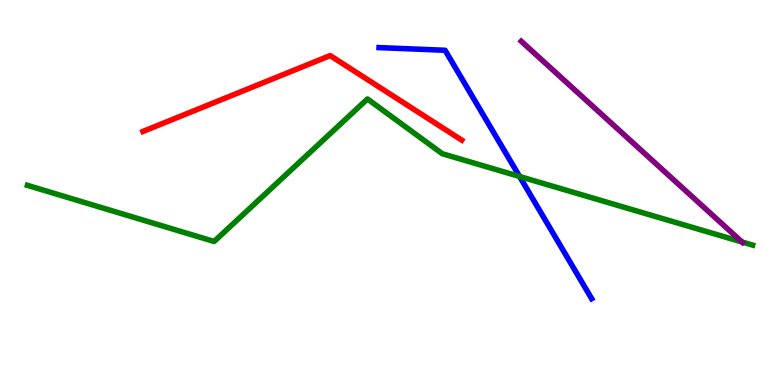[{'lines': ['blue', 'red'], 'intersections': []}, {'lines': ['green', 'red'], 'intersections': []}, {'lines': ['purple', 'red'], 'intersections': []}, {'lines': ['blue', 'green'], 'intersections': [{'x': 6.7, 'y': 5.42}]}, {'lines': ['blue', 'purple'], 'intersections': []}, {'lines': ['green', 'purple'], 'intersections': [{'x': 9.57, 'y': 3.71}]}]